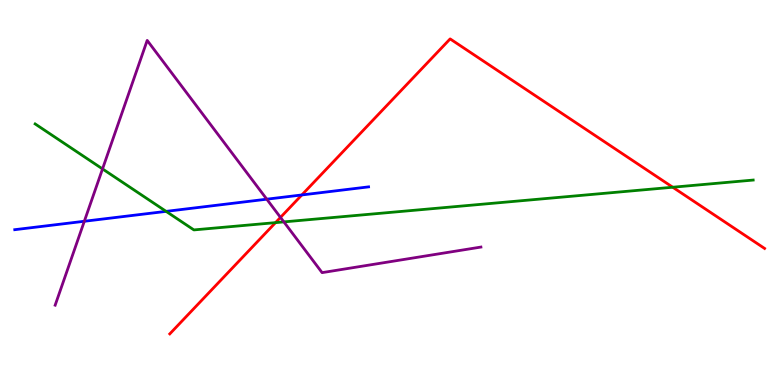[{'lines': ['blue', 'red'], 'intersections': [{'x': 3.89, 'y': 4.94}]}, {'lines': ['green', 'red'], 'intersections': [{'x': 3.56, 'y': 4.22}, {'x': 8.68, 'y': 5.14}]}, {'lines': ['purple', 'red'], 'intersections': [{'x': 3.62, 'y': 4.35}]}, {'lines': ['blue', 'green'], 'intersections': [{'x': 2.14, 'y': 4.51}]}, {'lines': ['blue', 'purple'], 'intersections': [{'x': 1.09, 'y': 4.25}, {'x': 3.44, 'y': 4.83}]}, {'lines': ['green', 'purple'], 'intersections': [{'x': 1.32, 'y': 5.61}, {'x': 3.66, 'y': 4.24}]}]